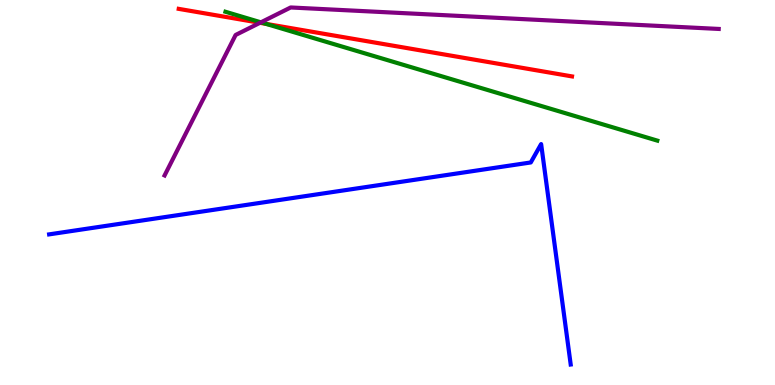[{'lines': ['blue', 'red'], 'intersections': []}, {'lines': ['green', 'red'], 'intersections': [{'x': 3.43, 'y': 9.38}]}, {'lines': ['purple', 'red'], 'intersections': [{'x': 3.35, 'y': 9.41}]}, {'lines': ['blue', 'green'], 'intersections': []}, {'lines': ['blue', 'purple'], 'intersections': []}, {'lines': ['green', 'purple'], 'intersections': [{'x': 3.37, 'y': 9.42}]}]